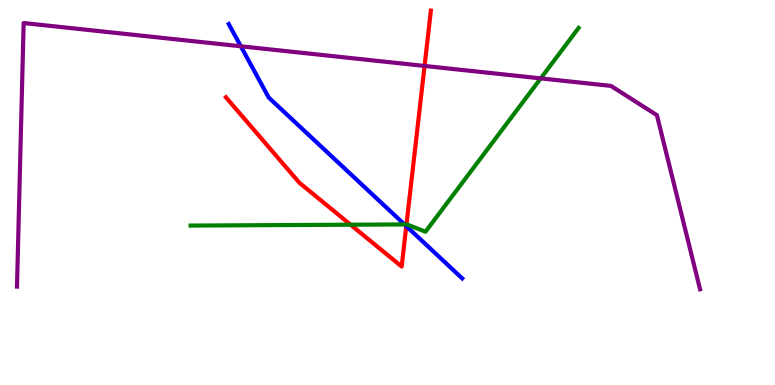[{'lines': ['blue', 'red'], 'intersections': [{'x': 5.24, 'y': 4.13}]}, {'lines': ['green', 'red'], 'intersections': [{'x': 4.52, 'y': 4.16}, {'x': 5.24, 'y': 4.17}]}, {'lines': ['purple', 'red'], 'intersections': [{'x': 5.48, 'y': 8.29}]}, {'lines': ['blue', 'green'], 'intersections': [{'x': 5.22, 'y': 4.17}]}, {'lines': ['blue', 'purple'], 'intersections': [{'x': 3.11, 'y': 8.8}]}, {'lines': ['green', 'purple'], 'intersections': [{'x': 6.98, 'y': 7.96}]}]